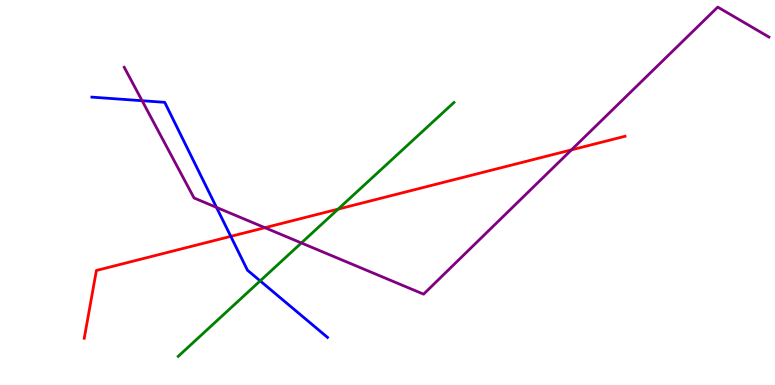[{'lines': ['blue', 'red'], 'intersections': [{'x': 2.98, 'y': 3.86}]}, {'lines': ['green', 'red'], 'intersections': [{'x': 4.36, 'y': 4.57}]}, {'lines': ['purple', 'red'], 'intersections': [{'x': 3.42, 'y': 4.09}, {'x': 7.37, 'y': 6.11}]}, {'lines': ['blue', 'green'], 'intersections': [{'x': 3.36, 'y': 2.7}]}, {'lines': ['blue', 'purple'], 'intersections': [{'x': 1.83, 'y': 7.38}, {'x': 2.79, 'y': 4.61}]}, {'lines': ['green', 'purple'], 'intersections': [{'x': 3.89, 'y': 3.69}]}]